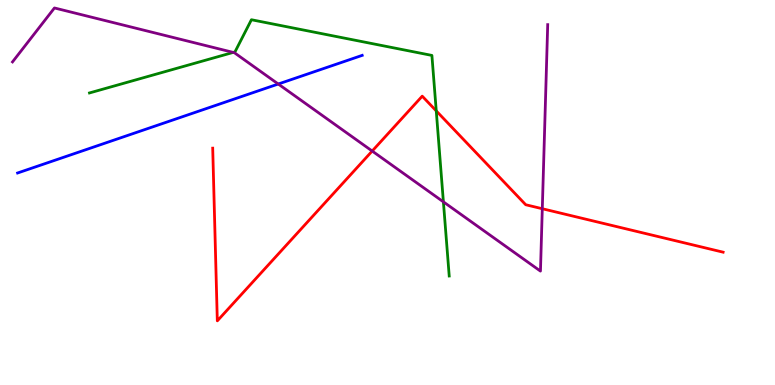[{'lines': ['blue', 'red'], 'intersections': []}, {'lines': ['green', 'red'], 'intersections': [{'x': 5.63, 'y': 7.12}]}, {'lines': ['purple', 'red'], 'intersections': [{'x': 4.8, 'y': 6.08}, {'x': 7.0, 'y': 4.58}]}, {'lines': ['blue', 'green'], 'intersections': []}, {'lines': ['blue', 'purple'], 'intersections': [{'x': 3.59, 'y': 7.82}]}, {'lines': ['green', 'purple'], 'intersections': [{'x': 3.01, 'y': 8.64}, {'x': 5.72, 'y': 4.76}]}]